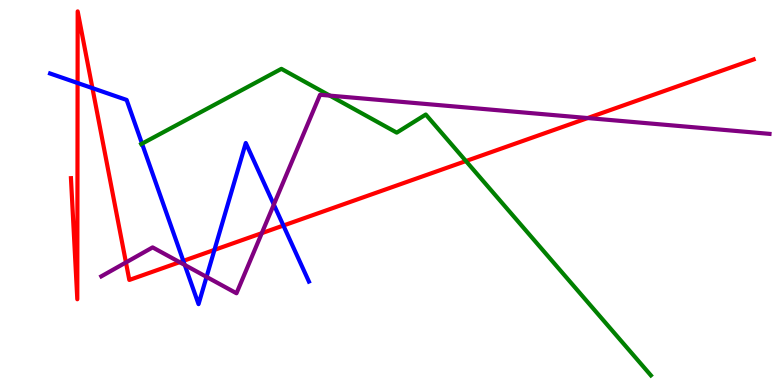[{'lines': ['blue', 'red'], 'intersections': [{'x': 1.0, 'y': 7.84}, {'x': 1.19, 'y': 7.71}, {'x': 2.37, 'y': 3.22}, {'x': 2.77, 'y': 3.51}, {'x': 3.66, 'y': 4.14}]}, {'lines': ['green', 'red'], 'intersections': [{'x': 6.01, 'y': 5.82}]}, {'lines': ['purple', 'red'], 'intersections': [{'x': 1.63, 'y': 3.18}, {'x': 2.32, 'y': 3.19}, {'x': 3.38, 'y': 3.94}, {'x': 7.58, 'y': 6.93}]}, {'lines': ['blue', 'green'], 'intersections': [{'x': 1.83, 'y': 6.27}]}, {'lines': ['blue', 'purple'], 'intersections': [{'x': 2.38, 'y': 3.12}, {'x': 2.67, 'y': 2.81}, {'x': 3.53, 'y': 4.69}]}, {'lines': ['green', 'purple'], 'intersections': [{'x': 4.26, 'y': 7.52}]}]